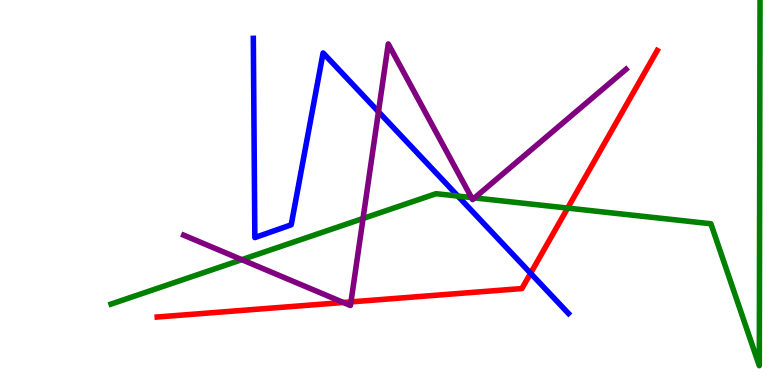[{'lines': ['blue', 'red'], 'intersections': [{'x': 6.85, 'y': 2.9}]}, {'lines': ['green', 'red'], 'intersections': [{'x': 7.32, 'y': 4.6}]}, {'lines': ['purple', 'red'], 'intersections': [{'x': 4.43, 'y': 2.14}, {'x': 4.53, 'y': 2.16}]}, {'lines': ['blue', 'green'], 'intersections': [{'x': 5.91, 'y': 4.91}]}, {'lines': ['blue', 'purple'], 'intersections': [{'x': 4.88, 'y': 7.1}]}, {'lines': ['green', 'purple'], 'intersections': [{'x': 3.12, 'y': 3.26}, {'x': 4.68, 'y': 4.32}, {'x': 6.08, 'y': 4.87}, {'x': 6.12, 'y': 4.86}]}]